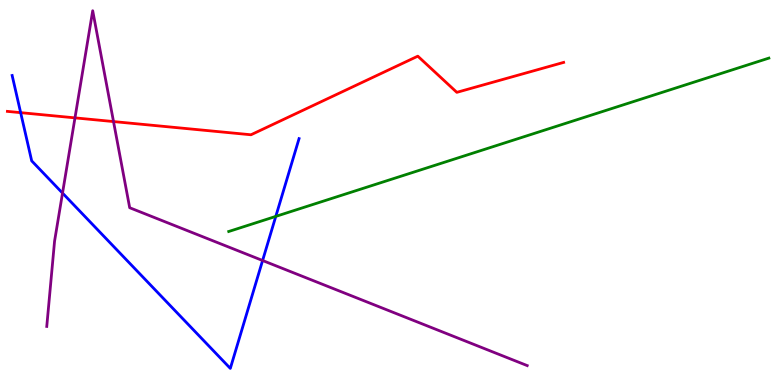[{'lines': ['blue', 'red'], 'intersections': [{'x': 0.267, 'y': 7.07}]}, {'lines': ['green', 'red'], 'intersections': []}, {'lines': ['purple', 'red'], 'intersections': [{'x': 0.967, 'y': 6.94}, {'x': 1.46, 'y': 6.84}]}, {'lines': ['blue', 'green'], 'intersections': [{'x': 3.56, 'y': 4.38}]}, {'lines': ['blue', 'purple'], 'intersections': [{'x': 0.807, 'y': 4.98}, {'x': 3.39, 'y': 3.23}]}, {'lines': ['green', 'purple'], 'intersections': []}]